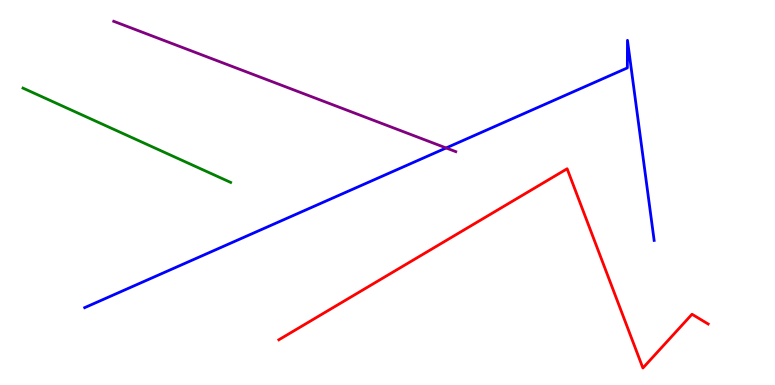[{'lines': ['blue', 'red'], 'intersections': []}, {'lines': ['green', 'red'], 'intersections': []}, {'lines': ['purple', 'red'], 'intersections': []}, {'lines': ['blue', 'green'], 'intersections': []}, {'lines': ['blue', 'purple'], 'intersections': [{'x': 5.76, 'y': 6.16}]}, {'lines': ['green', 'purple'], 'intersections': []}]